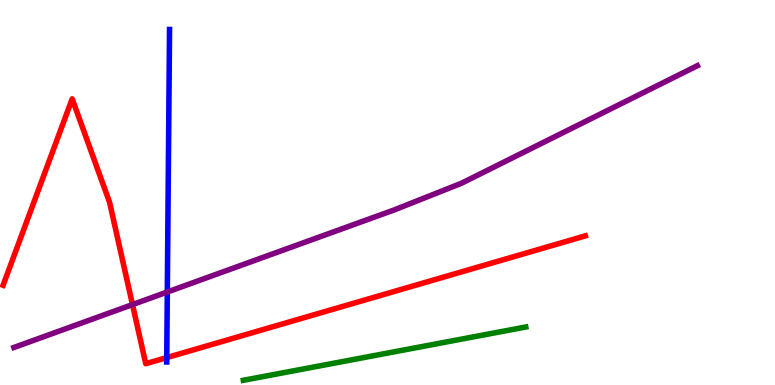[{'lines': ['blue', 'red'], 'intersections': [{'x': 2.15, 'y': 0.712}]}, {'lines': ['green', 'red'], 'intersections': []}, {'lines': ['purple', 'red'], 'intersections': [{'x': 1.71, 'y': 2.09}]}, {'lines': ['blue', 'green'], 'intersections': []}, {'lines': ['blue', 'purple'], 'intersections': [{'x': 2.16, 'y': 2.42}]}, {'lines': ['green', 'purple'], 'intersections': []}]